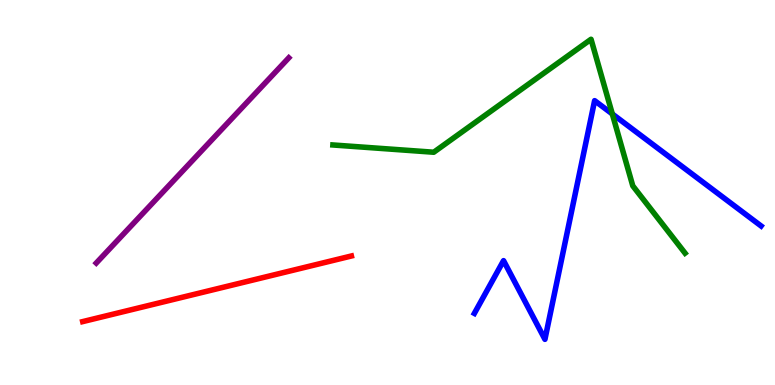[{'lines': ['blue', 'red'], 'intersections': []}, {'lines': ['green', 'red'], 'intersections': []}, {'lines': ['purple', 'red'], 'intersections': []}, {'lines': ['blue', 'green'], 'intersections': [{'x': 7.9, 'y': 7.04}]}, {'lines': ['blue', 'purple'], 'intersections': []}, {'lines': ['green', 'purple'], 'intersections': []}]